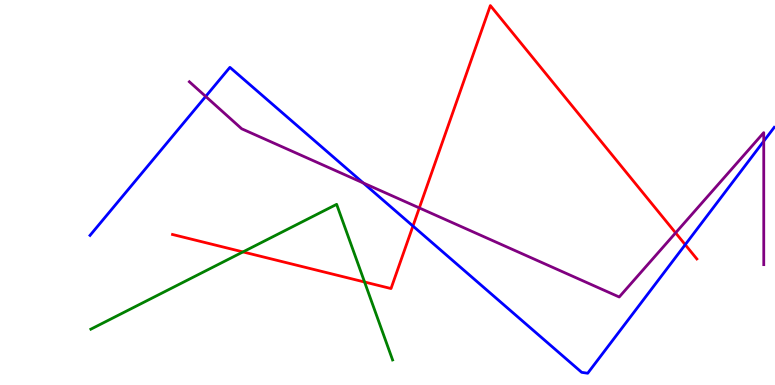[{'lines': ['blue', 'red'], 'intersections': [{'x': 5.33, 'y': 4.13}, {'x': 8.84, 'y': 3.64}]}, {'lines': ['green', 'red'], 'intersections': [{'x': 3.14, 'y': 3.46}, {'x': 4.7, 'y': 2.68}]}, {'lines': ['purple', 'red'], 'intersections': [{'x': 5.41, 'y': 4.6}, {'x': 8.72, 'y': 3.95}]}, {'lines': ['blue', 'green'], 'intersections': []}, {'lines': ['blue', 'purple'], 'intersections': [{'x': 2.65, 'y': 7.49}, {'x': 4.69, 'y': 5.25}, {'x': 9.85, 'y': 6.33}]}, {'lines': ['green', 'purple'], 'intersections': []}]